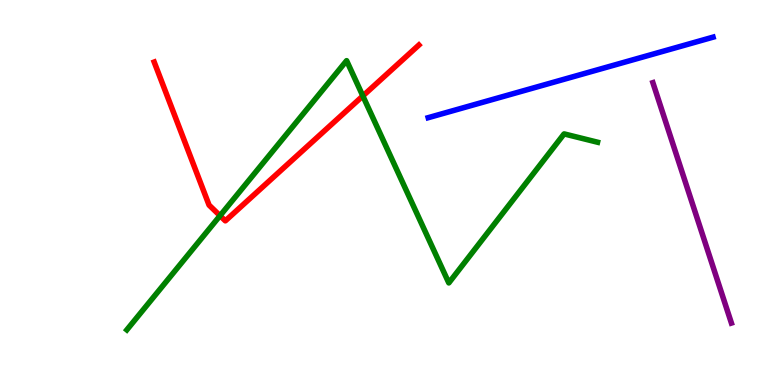[{'lines': ['blue', 'red'], 'intersections': []}, {'lines': ['green', 'red'], 'intersections': [{'x': 2.84, 'y': 4.4}, {'x': 4.68, 'y': 7.51}]}, {'lines': ['purple', 'red'], 'intersections': []}, {'lines': ['blue', 'green'], 'intersections': []}, {'lines': ['blue', 'purple'], 'intersections': []}, {'lines': ['green', 'purple'], 'intersections': []}]